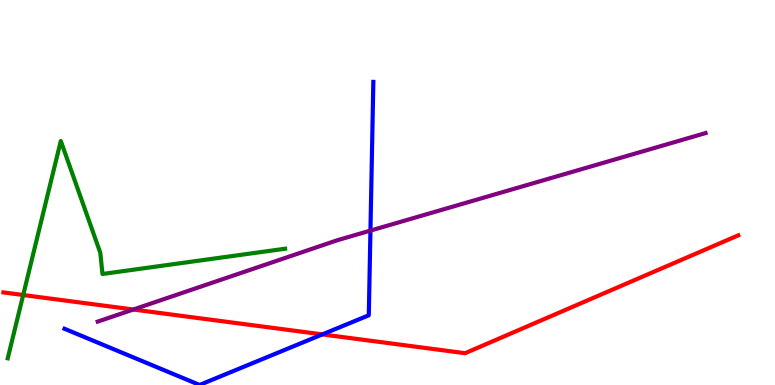[{'lines': ['blue', 'red'], 'intersections': [{'x': 4.16, 'y': 1.31}]}, {'lines': ['green', 'red'], 'intersections': [{'x': 0.299, 'y': 2.34}]}, {'lines': ['purple', 'red'], 'intersections': [{'x': 1.72, 'y': 1.96}]}, {'lines': ['blue', 'green'], 'intersections': []}, {'lines': ['blue', 'purple'], 'intersections': [{'x': 4.78, 'y': 4.01}]}, {'lines': ['green', 'purple'], 'intersections': []}]